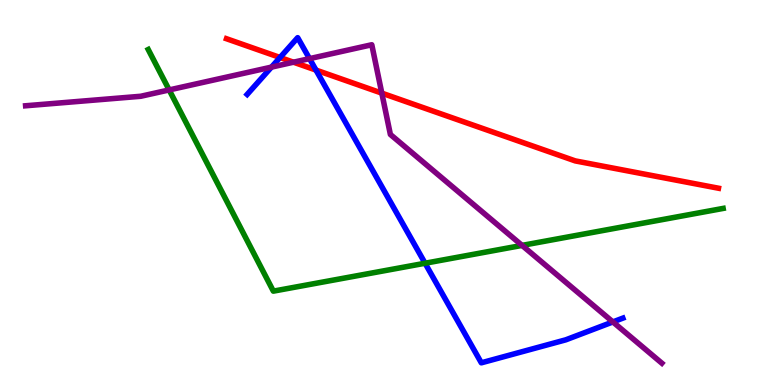[{'lines': ['blue', 'red'], 'intersections': [{'x': 3.61, 'y': 8.51}, {'x': 4.08, 'y': 8.18}]}, {'lines': ['green', 'red'], 'intersections': []}, {'lines': ['purple', 'red'], 'intersections': [{'x': 3.79, 'y': 8.38}, {'x': 4.93, 'y': 7.58}]}, {'lines': ['blue', 'green'], 'intersections': [{'x': 5.48, 'y': 3.16}]}, {'lines': ['blue', 'purple'], 'intersections': [{'x': 3.5, 'y': 8.26}, {'x': 3.99, 'y': 8.48}, {'x': 7.91, 'y': 1.64}]}, {'lines': ['green', 'purple'], 'intersections': [{'x': 2.18, 'y': 7.66}, {'x': 6.74, 'y': 3.63}]}]